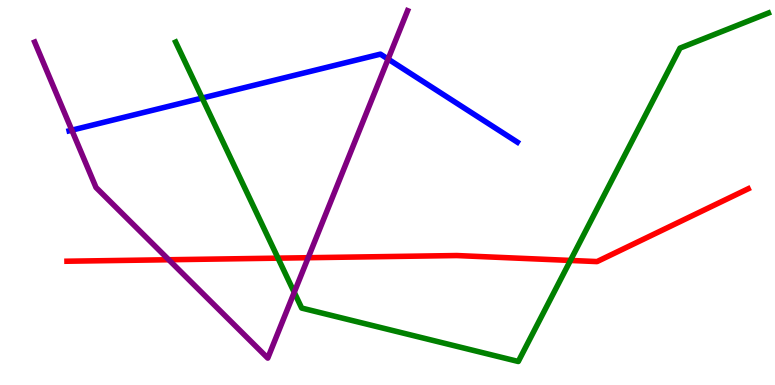[{'lines': ['blue', 'red'], 'intersections': []}, {'lines': ['green', 'red'], 'intersections': [{'x': 3.59, 'y': 3.29}, {'x': 7.36, 'y': 3.24}]}, {'lines': ['purple', 'red'], 'intersections': [{'x': 2.18, 'y': 3.25}, {'x': 3.98, 'y': 3.31}]}, {'lines': ['blue', 'green'], 'intersections': [{'x': 2.61, 'y': 7.45}]}, {'lines': ['blue', 'purple'], 'intersections': [{'x': 0.927, 'y': 6.62}, {'x': 5.01, 'y': 8.47}]}, {'lines': ['green', 'purple'], 'intersections': [{'x': 3.8, 'y': 2.41}]}]